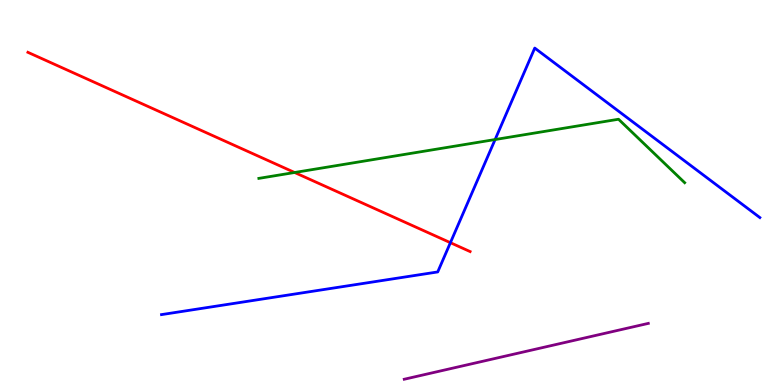[{'lines': ['blue', 'red'], 'intersections': [{'x': 5.81, 'y': 3.7}]}, {'lines': ['green', 'red'], 'intersections': [{'x': 3.8, 'y': 5.52}]}, {'lines': ['purple', 'red'], 'intersections': []}, {'lines': ['blue', 'green'], 'intersections': [{'x': 6.39, 'y': 6.38}]}, {'lines': ['blue', 'purple'], 'intersections': []}, {'lines': ['green', 'purple'], 'intersections': []}]